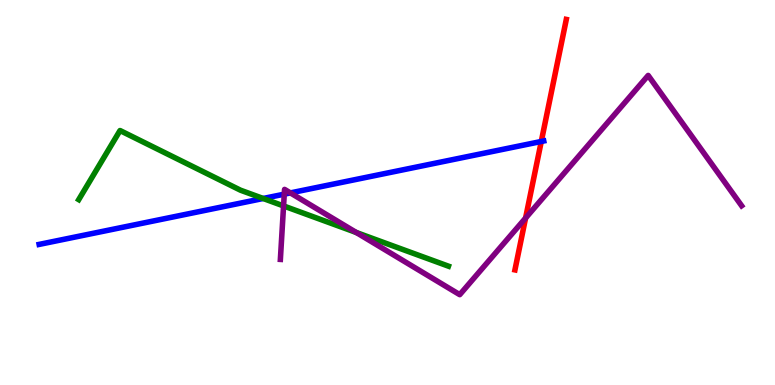[{'lines': ['blue', 'red'], 'intersections': [{'x': 6.98, 'y': 6.33}]}, {'lines': ['green', 'red'], 'intersections': []}, {'lines': ['purple', 'red'], 'intersections': [{'x': 6.78, 'y': 4.34}]}, {'lines': ['blue', 'green'], 'intersections': [{'x': 3.4, 'y': 4.84}]}, {'lines': ['blue', 'purple'], 'intersections': [{'x': 3.67, 'y': 4.96}, {'x': 3.75, 'y': 4.99}]}, {'lines': ['green', 'purple'], 'intersections': [{'x': 3.66, 'y': 4.65}, {'x': 4.6, 'y': 3.96}]}]